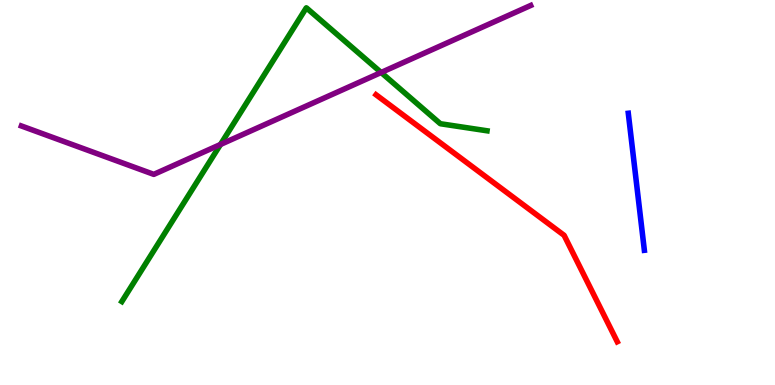[{'lines': ['blue', 'red'], 'intersections': []}, {'lines': ['green', 'red'], 'intersections': []}, {'lines': ['purple', 'red'], 'intersections': []}, {'lines': ['blue', 'green'], 'intersections': []}, {'lines': ['blue', 'purple'], 'intersections': []}, {'lines': ['green', 'purple'], 'intersections': [{'x': 2.85, 'y': 6.25}, {'x': 4.92, 'y': 8.12}]}]